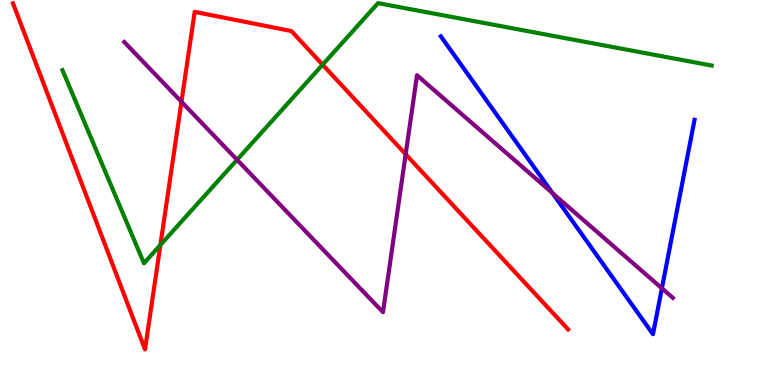[{'lines': ['blue', 'red'], 'intersections': []}, {'lines': ['green', 'red'], 'intersections': [{'x': 2.07, 'y': 3.64}, {'x': 4.16, 'y': 8.32}]}, {'lines': ['purple', 'red'], 'intersections': [{'x': 2.34, 'y': 7.36}, {'x': 5.23, 'y': 5.99}]}, {'lines': ['blue', 'green'], 'intersections': []}, {'lines': ['blue', 'purple'], 'intersections': [{'x': 7.13, 'y': 4.98}, {'x': 8.54, 'y': 2.51}]}, {'lines': ['green', 'purple'], 'intersections': [{'x': 3.06, 'y': 5.85}]}]